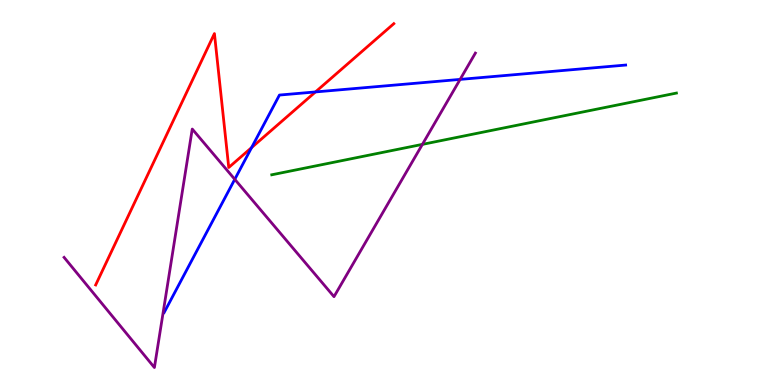[{'lines': ['blue', 'red'], 'intersections': [{'x': 3.25, 'y': 6.17}, {'x': 4.07, 'y': 7.61}]}, {'lines': ['green', 'red'], 'intersections': []}, {'lines': ['purple', 'red'], 'intersections': []}, {'lines': ['blue', 'green'], 'intersections': []}, {'lines': ['blue', 'purple'], 'intersections': [{'x': 3.03, 'y': 5.34}, {'x': 5.94, 'y': 7.94}]}, {'lines': ['green', 'purple'], 'intersections': [{'x': 5.45, 'y': 6.25}]}]